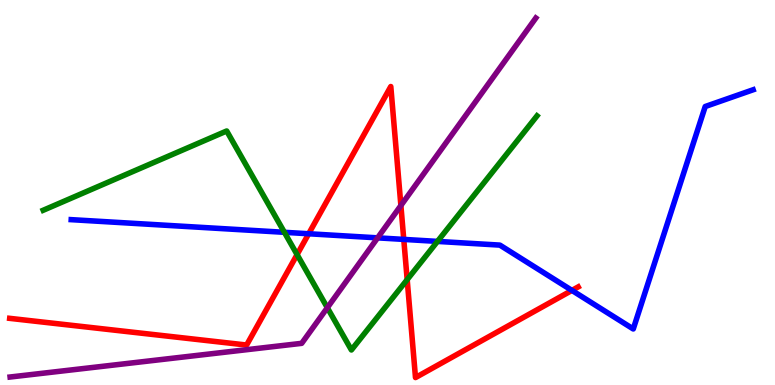[{'lines': ['blue', 'red'], 'intersections': [{'x': 3.98, 'y': 3.93}, {'x': 5.21, 'y': 3.78}, {'x': 7.38, 'y': 2.46}]}, {'lines': ['green', 'red'], 'intersections': [{'x': 3.83, 'y': 3.39}, {'x': 5.25, 'y': 2.74}]}, {'lines': ['purple', 'red'], 'intersections': [{'x': 5.17, 'y': 4.66}]}, {'lines': ['blue', 'green'], 'intersections': [{'x': 3.67, 'y': 3.97}, {'x': 5.64, 'y': 3.73}]}, {'lines': ['blue', 'purple'], 'intersections': [{'x': 4.87, 'y': 3.82}]}, {'lines': ['green', 'purple'], 'intersections': [{'x': 4.22, 'y': 2.01}]}]